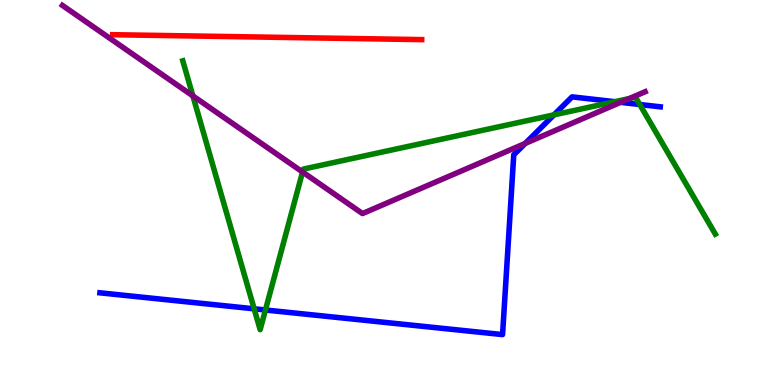[{'lines': ['blue', 'red'], 'intersections': []}, {'lines': ['green', 'red'], 'intersections': []}, {'lines': ['purple', 'red'], 'intersections': []}, {'lines': ['blue', 'green'], 'intersections': [{'x': 3.28, 'y': 1.98}, {'x': 3.43, 'y': 1.95}, {'x': 7.15, 'y': 7.02}, {'x': 7.93, 'y': 7.36}, {'x': 8.26, 'y': 7.29}]}, {'lines': ['blue', 'purple'], 'intersections': [{'x': 6.78, 'y': 6.27}, {'x': 8.01, 'y': 7.34}]}, {'lines': ['green', 'purple'], 'intersections': [{'x': 2.49, 'y': 7.51}, {'x': 3.9, 'y': 5.53}, {'x': 8.12, 'y': 7.44}]}]